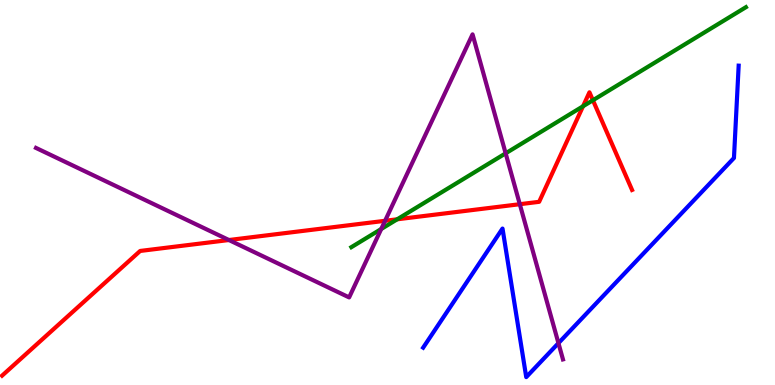[{'lines': ['blue', 'red'], 'intersections': []}, {'lines': ['green', 'red'], 'intersections': [{'x': 5.12, 'y': 4.3}, {'x': 7.52, 'y': 7.24}, {'x': 7.65, 'y': 7.4}]}, {'lines': ['purple', 'red'], 'intersections': [{'x': 2.95, 'y': 3.77}, {'x': 4.97, 'y': 4.27}, {'x': 6.71, 'y': 4.7}]}, {'lines': ['blue', 'green'], 'intersections': []}, {'lines': ['blue', 'purple'], 'intersections': [{'x': 7.21, 'y': 1.09}]}, {'lines': ['green', 'purple'], 'intersections': [{'x': 4.92, 'y': 4.05}, {'x': 6.52, 'y': 6.02}]}]